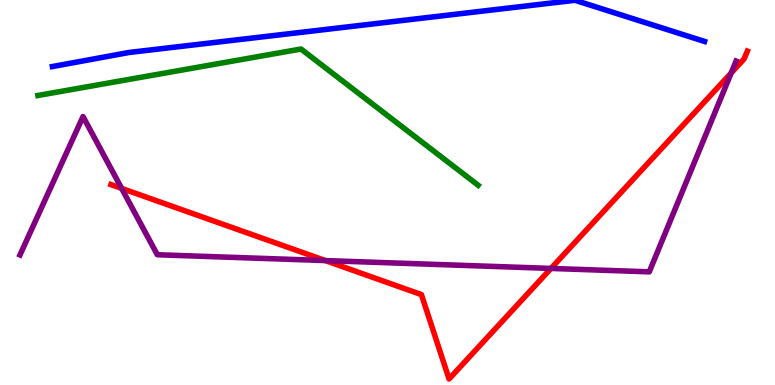[{'lines': ['blue', 'red'], 'intersections': []}, {'lines': ['green', 'red'], 'intersections': []}, {'lines': ['purple', 'red'], 'intersections': [{'x': 1.57, 'y': 5.11}, {'x': 4.2, 'y': 3.23}, {'x': 7.11, 'y': 3.03}, {'x': 9.43, 'y': 8.11}]}, {'lines': ['blue', 'green'], 'intersections': []}, {'lines': ['blue', 'purple'], 'intersections': []}, {'lines': ['green', 'purple'], 'intersections': []}]